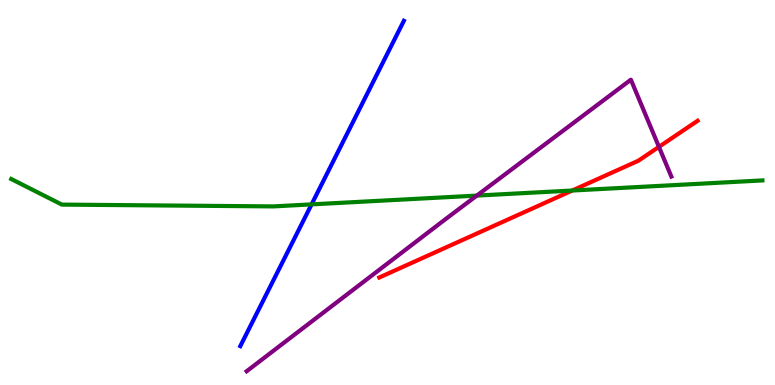[{'lines': ['blue', 'red'], 'intersections': []}, {'lines': ['green', 'red'], 'intersections': [{'x': 7.38, 'y': 5.05}]}, {'lines': ['purple', 'red'], 'intersections': [{'x': 8.5, 'y': 6.19}]}, {'lines': ['blue', 'green'], 'intersections': [{'x': 4.02, 'y': 4.69}]}, {'lines': ['blue', 'purple'], 'intersections': []}, {'lines': ['green', 'purple'], 'intersections': [{'x': 6.15, 'y': 4.92}]}]